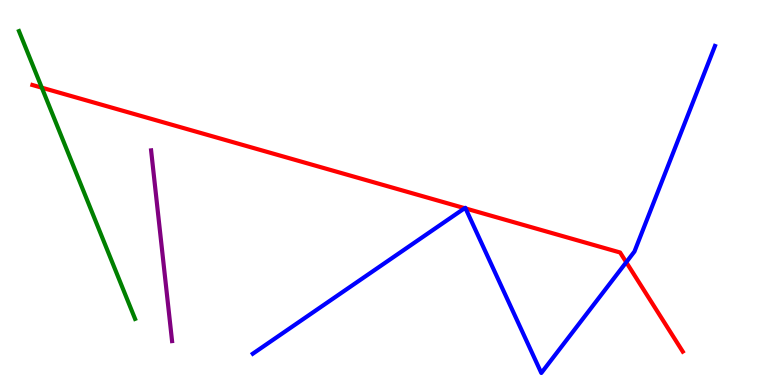[{'lines': ['blue', 'red'], 'intersections': [{'x': 6.0, 'y': 4.59}, {'x': 6.01, 'y': 4.59}, {'x': 8.08, 'y': 3.19}]}, {'lines': ['green', 'red'], 'intersections': [{'x': 0.539, 'y': 7.72}]}, {'lines': ['purple', 'red'], 'intersections': []}, {'lines': ['blue', 'green'], 'intersections': []}, {'lines': ['blue', 'purple'], 'intersections': []}, {'lines': ['green', 'purple'], 'intersections': []}]